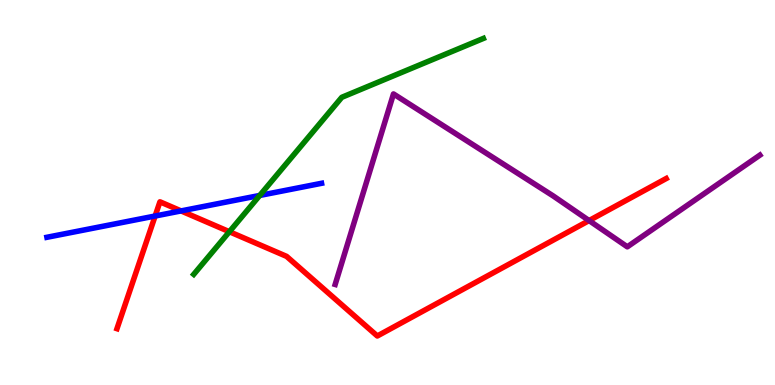[{'lines': ['blue', 'red'], 'intersections': [{'x': 2.0, 'y': 4.39}, {'x': 2.34, 'y': 4.52}]}, {'lines': ['green', 'red'], 'intersections': [{'x': 2.96, 'y': 3.98}]}, {'lines': ['purple', 'red'], 'intersections': [{'x': 7.6, 'y': 4.27}]}, {'lines': ['blue', 'green'], 'intersections': [{'x': 3.35, 'y': 4.92}]}, {'lines': ['blue', 'purple'], 'intersections': []}, {'lines': ['green', 'purple'], 'intersections': []}]